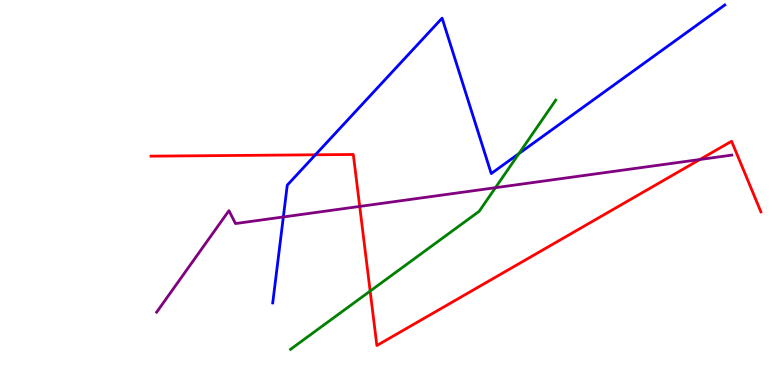[{'lines': ['blue', 'red'], 'intersections': [{'x': 4.07, 'y': 5.98}]}, {'lines': ['green', 'red'], 'intersections': [{'x': 4.78, 'y': 2.44}]}, {'lines': ['purple', 'red'], 'intersections': [{'x': 4.64, 'y': 4.64}, {'x': 9.03, 'y': 5.86}]}, {'lines': ['blue', 'green'], 'intersections': [{'x': 6.7, 'y': 6.01}]}, {'lines': ['blue', 'purple'], 'intersections': [{'x': 3.66, 'y': 4.36}]}, {'lines': ['green', 'purple'], 'intersections': [{'x': 6.39, 'y': 5.12}]}]